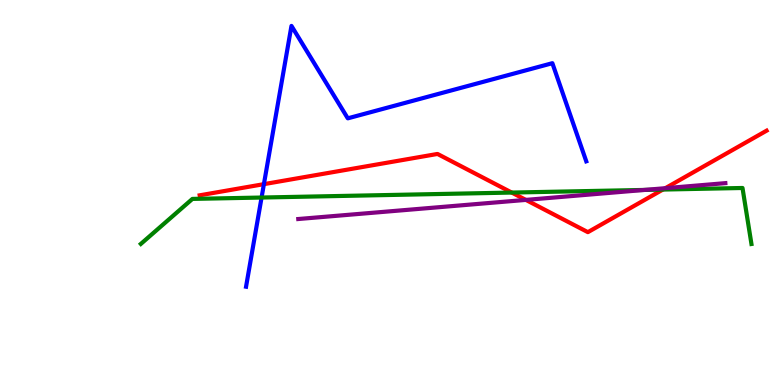[{'lines': ['blue', 'red'], 'intersections': [{'x': 3.41, 'y': 5.22}]}, {'lines': ['green', 'red'], 'intersections': [{'x': 6.6, 'y': 5.0}, {'x': 8.55, 'y': 5.08}]}, {'lines': ['purple', 'red'], 'intersections': [{'x': 6.79, 'y': 4.81}, {'x': 8.58, 'y': 5.11}]}, {'lines': ['blue', 'green'], 'intersections': [{'x': 3.38, 'y': 4.87}]}, {'lines': ['blue', 'purple'], 'intersections': []}, {'lines': ['green', 'purple'], 'intersections': [{'x': 8.32, 'y': 5.07}]}]